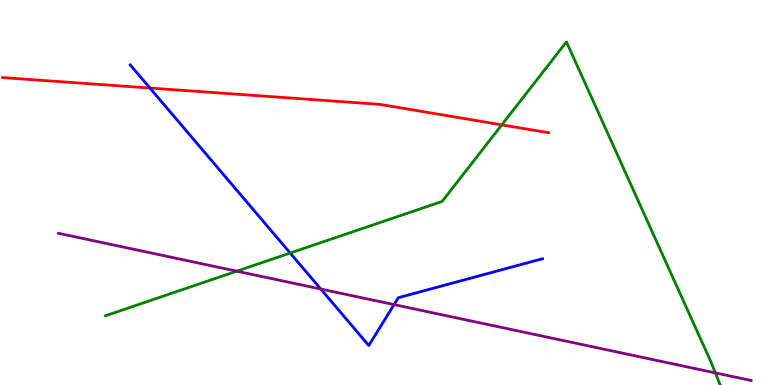[{'lines': ['blue', 'red'], 'intersections': [{'x': 1.93, 'y': 7.71}]}, {'lines': ['green', 'red'], 'intersections': [{'x': 6.47, 'y': 6.76}]}, {'lines': ['purple', 'red'], 'intersections': []}, {'lines': ['blue', 'green'], 'intersections': [{'x': 3.74, 'y': 3.43}]}, {'lines': ['blue', 'purple'], 'intersections': [{'x': 4.14, 'y': 2.49}, {'x': 5.08, 'y': 2.09}]}, {'lines': ['green', 'purple'], 'intersections': [{'x': 3.06, 'y': 2.96}, {'x': 9.23, 'y': 0.315}]}]